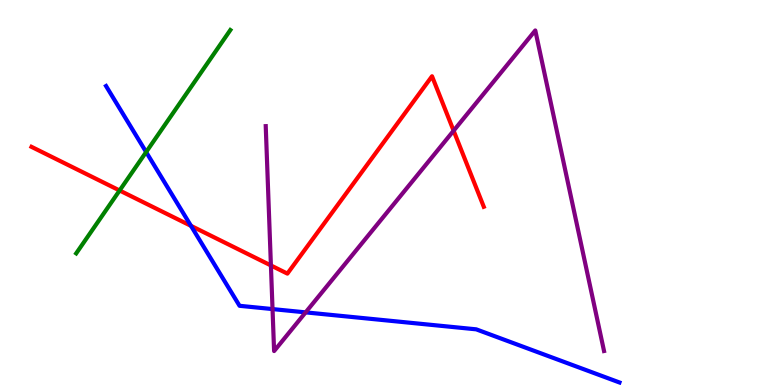[{'lines': ['blue', 'red'], 'intersections': [{'x': 2.46, 'y': 4.13}]}, {'lines': ['green', 'red'], 'intersections': [{'x': 1.54, 'y': 5.05}]}, {'lines': ['purple', 'red'], 'intersections': [{'x': 3.5, 'y': 3.11}, {'x': 5.85, 'y': 6.61}]}, {'lines': ['blue', 'green'], 'intersections': [{'x': 1.89, 'y': 6.05}]}, {'lines': ['blue', 'purple'], 'intersections': [{'x': 3.52, 'y': 1.97}, {'x': 3.94, 'y': 1.89}]}, {'lines': ['green', 'purple'], 'intersections': []}]